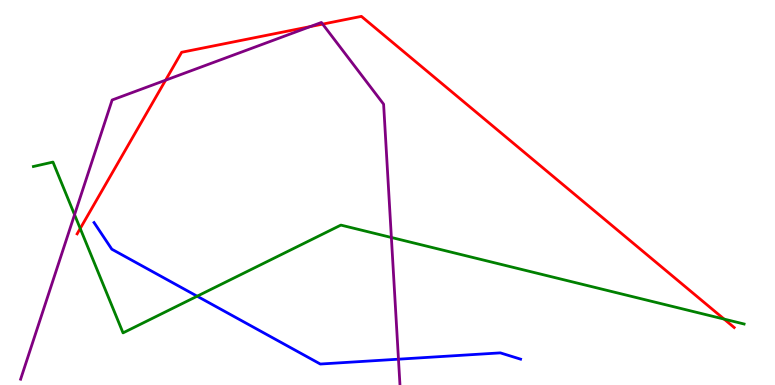[{'lines': ['blue', 'red'], 'intersections': []}, {'lines': ['green', 'red'], 'intersections': [{'x': 1.04, 'y': 4.06}, {'x': 9.34, 'y': 1.71}]}, {'lines': ['purple', 'red'], 'intersections': [{'x': 2.14, 'y': 7.92}, {'x': 4.0, 'y': 9.31}, {'x': 4.16, 'y': 9.37}]}, {'lines': ['blue', 'green'], 'intersections': [{'x': 2.54, 'y': 2.31}]}, {'lines': ['blue', 'purple'], 'intersections': [{'x': 5.14, 'y': 0.67}]}, {'lines': ['green', 'purple'], 'intersections': [{'x': 0.962, 'y': 4.42}, {'x': 5.05, 'y': 3.83}]}]